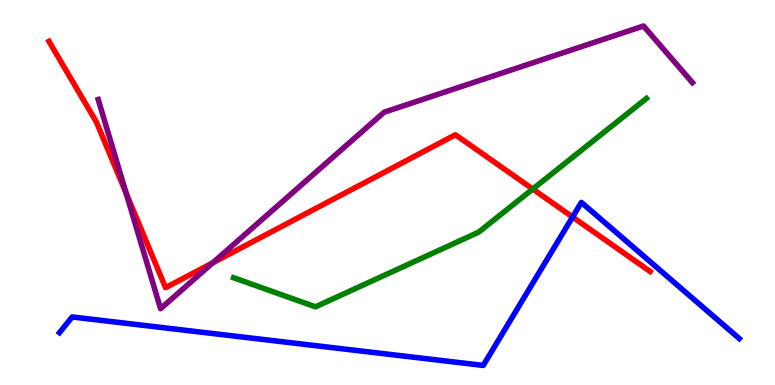[{'lines': ['blue', 'red'], 'intersections': [{'x': 7.39, 'y': 4.36}]}, {'lines': ['green', 'red'], 'intersections': [{'x': 6.87, 'y': 5.09}]}, {'lines': ['purple', 'red'], 'intersections': [{'x': 1.63, 'y': 4.98}, {'x': 2.75, 'y': 3.18}]}, {'lines': ['blue', 'green'], 'intersections': []}, {'lines': ['blue', 'purple'], 'intersections': []}, {'lines': ['green', 'purple'], 'intersections': []}]